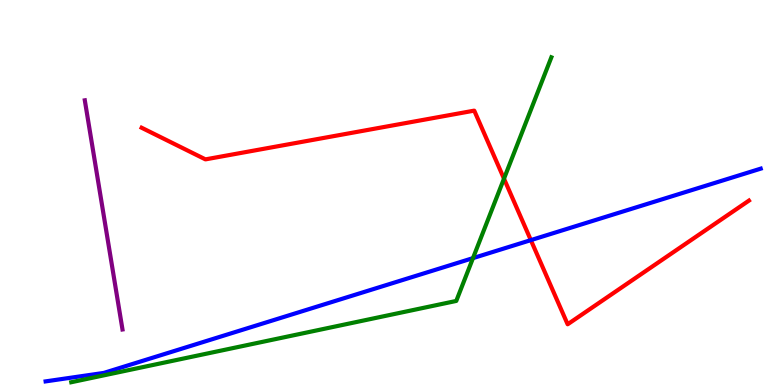[{'lines': ['blue', 'red'], 'intersections': [{'x': 6.85, 'y': 3.76}]}, {'lines': ['green', 'red'], 'intersections': [{'x': 6.5, 'y': 5.36}]}, {'lines': ['purple', 'red'], 'intersections': []}, {'lines': ['blue', 'green'], 'intersections': [{'x': 6.1, 'y': 3.3}]}, {'lines': ['blue', 'purple'], 'intersections': []}, {'lines': ['green', 'purple'], 'intersections': []}]